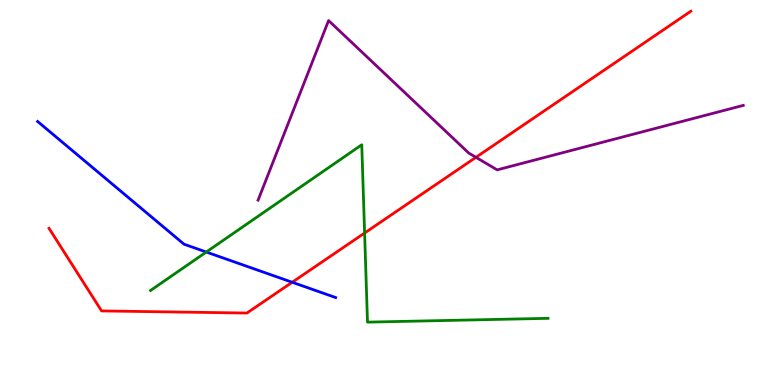[{'lines': ['blue', 'red'], 'intersections': [{'x': 3.77, 'y': 2.67}]}, {'lines': ['green', 'red'], 'intersections': [{'x': 4.7, 'y': 3.95}]}, {'lines': ['purple', 'red'], 'intersections': [{'x': 6.14, 'y': 5.91}]}, {'lines': ['blue', 'green'], 'intersections': [{'x': 2.66, 'y': 3.45}]}, {'lines': ['blue', 'purple'], 'intersections': []}, {'lines': ['green', 'purple'], 'intersections': []}]